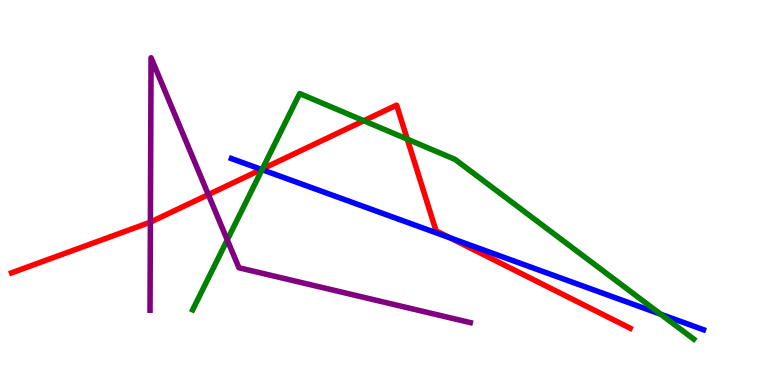[{'lines': ['blue', 'red'], 'intersections': [{'x': 3.37, 'y': 5.6}, {'x': 5.81, 'y': 3.82}]}, {'lines': ['green', 'red'], 'intersections': [{'x': 3.39, 'y': 5.61}, {'x': 4.69, 'y': 6.86}, {'x': 5.26, 'y': 6.39}]}, {'lines': ['purple', 'red'], 'intersections': [{'x': 1.94, 'y': 4.23}, {'x': 2.69, 'y': 4.94}]}, {'lines': ['blue', 'green'], 'intersections': [{'x': 3.38, 'y': 5.59}, {'x': 8.52, 'y': 1.84}]}, {'lines': ['blue', 'purple'], 'intersections': []}, {'lines': ['green', 'purple'], 'intersections': [{'x': 2.93, 'y': 3.77}]}]